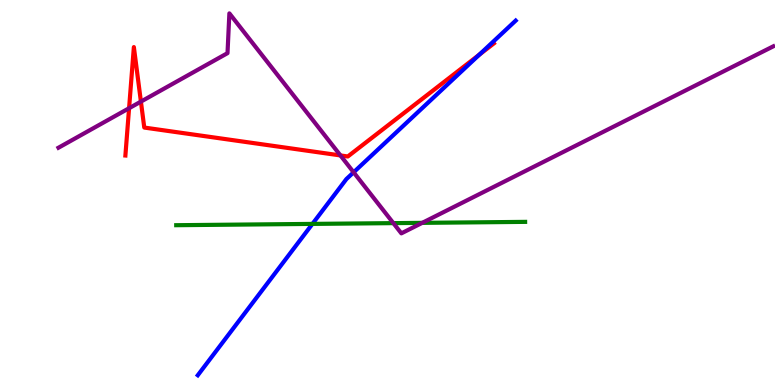[{'lines': ['blue', 'red'], 'intersections': [{'x': 6.18, 'y': 8.58}]}, {'lines': ['green', 'red'], 'intersections': []}, {'lines': ['purple', 'red'], 'intersections': [{'x': 1.67, 'y': 7.19}, {'x': 1.82, 'y': 7.36}, {'x': 4.39, 'y': 5.96}]}, {'lines': ['blue', 'green'], 'intersections': [{'x': 4.03, 'y': 4.18}]}, {'lines': ['blue', 'purple'], 'intersections': [{'x': 4.56, 'y': 5.52}]}, {'lines': ['green', 'purple'], 'intersections': [{'x': 5.08, 'y': 4.2}, {'x': 5.45, 'y': 4.21}]}]